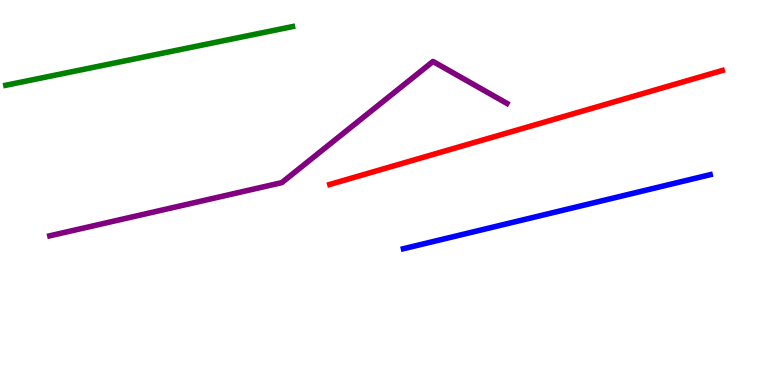[{'lines': ['blue', 'red'], 'intersections': []}, {'lines': ['green', 'red'], 'intersections': []}, {'lines': ['purple', 'red'], 'intersections': []}, {'lines': ['blue', 'green'], 'intersections': []}, {'lines': ['blue', 'purple'], 'intersections': []}, {'lines': ['green', 'purple'], 'intersections': []}]